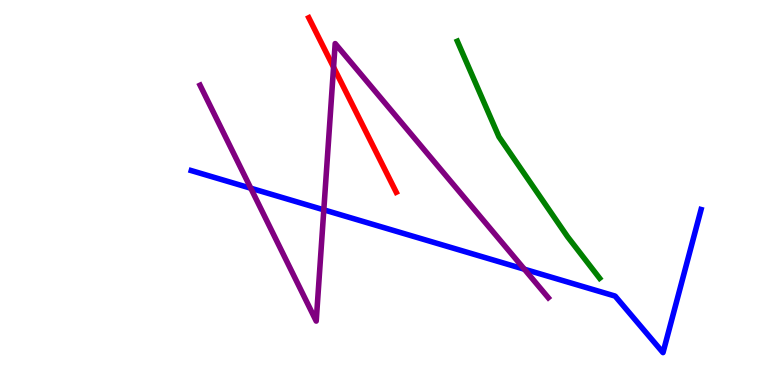[{'lines': ['blue', 'red'], 'intersections': []}, {'lines': ['green', 'red'], 'intersections': []}, {'lines': ['purple', 'red'], 'intersections': [{'x': 4.3, 'y': 8.26}]}, {'lines': ['blue', 'green'], 'intersections': []}, {'lines': ['blue', 'purple'], 'intersections': [{'x': 3.24, 'y': 5.11}, {'x': 4.18, 'y': 4.55}, {'x': 6.77, 'y': 3.01}]}, {'lines': ['green', 'purple'], 'intersections': []}]